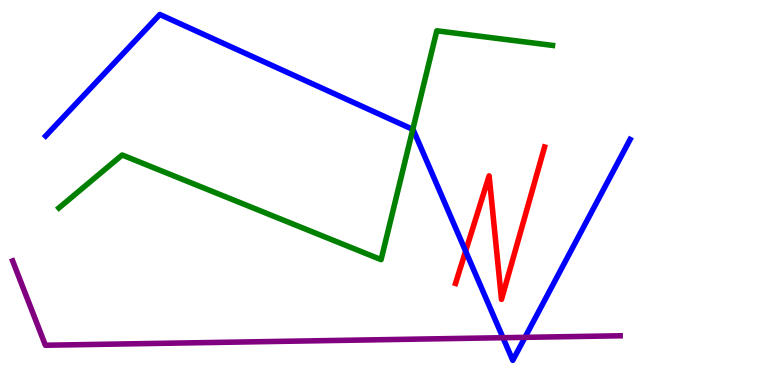[{'lines': ['blue', 'red'], 'intersections': [{'x': 6.01, 'y': 3.48}]}, {'lines': ['green', 'red'], 'intersections': []}, {'lines': ['purple', 'red'], 'intersections': []}, {'lines': ['blue', 'green'], 'intersections': [{'x': 5.33, 'y': 6.64}]}, {'lines': ['blue', 'purple'], 'intersections': [{'x': 6.49, 'y': 1.23}, {'x': 6.77, 'y': 1.24}]}, {'lines': ['green', 'purple'], 'intersections': []}]